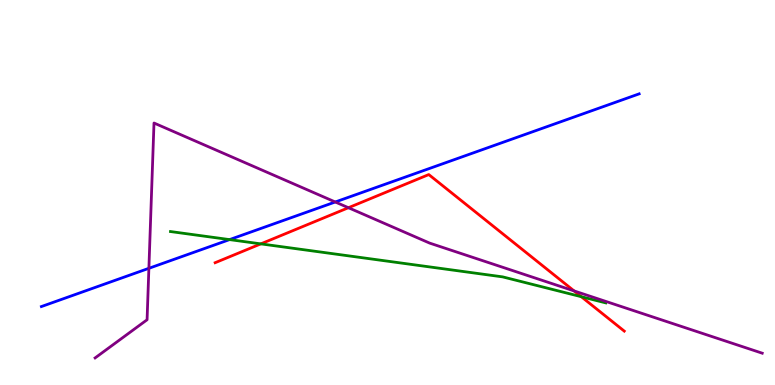[{'lines': ['blue', 'red'], 'intersections': []}, {'lines': ['green', 'red'], 'intersections': [{'x': 3.37, 'y': 3.67}, {'x': 7.5, 'y': 2.29}]}, {'lines': ['purple', 'red'], 'intersections': [{'x': 4.5, 'y': 4.6}, {'x': 7.41, 'y': 2.44}]}, {'lines': ['blue', 'green'], 'intersections': [{'x': 2.96, 'y': 3.78}]}, {'lines': ['blue', 'purple'], 'intersections': [{'x': 1.92, 'y': 3.03}, {'x': 4.33, 'y': 4.75}]}, {'lines': ['green', 'purple'], 'intersections': []}]